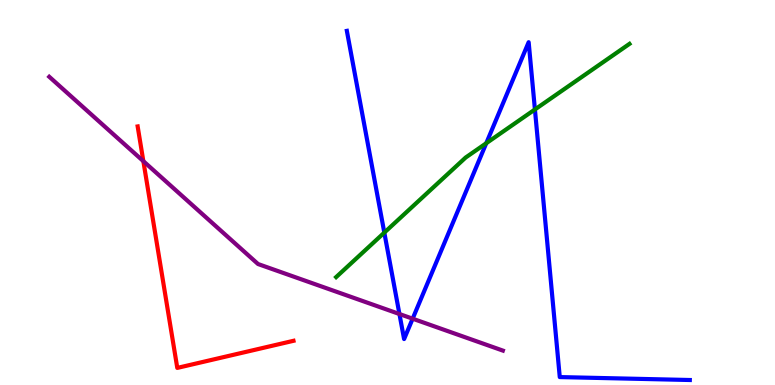[{'lines': ['blue', 'red'], 'intersections': []}, {'lines': ['green', 'red'], 'intersections': []}, {'lines': ['purple', 'red'], 'intersections': [{'x': 1.85, 'y': 5.81}]}, {'lines': ['blue', 'green'], 'intersections': [{'x': 4.96, 'y': 3.96}, {'x': 6.27, 'y': 6.28}, {'x': 6.9, 'y': 7.16}]}, {'lines': ['blue', 'purple'], 'intersections': [{'x': 5.15, 'y': 1.84}, {'x': 5.32, 'y': 1.72}]}, {'lines': ['green', 'purple'], 'intersections': []}]